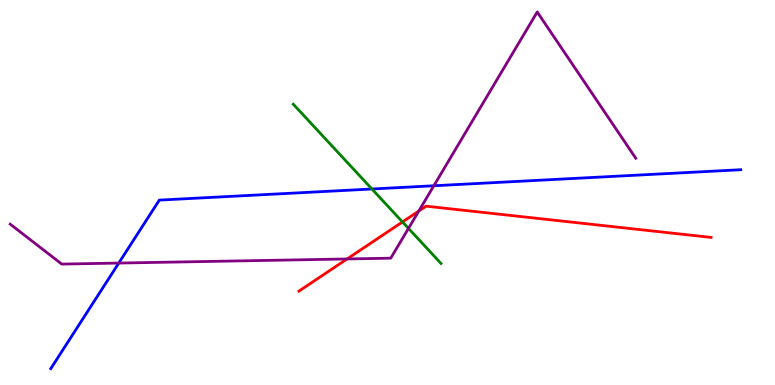[{'lines': ['blue', 'red'], 'intersections': []}, {'lines': ['green', 'red'], 'intersections': [{'x': 5.19, 'y': 4.24}]}, {'lines': ['purple', 'red'], 'intersections': [{'x': 4.48, 'y': 3.27}, {'x': 5.4, 'y': 4.52}]}, {'lines': ['blue', 'green'], 'intersections': [{'x': 4.8, 'y': 5.09}]}, {'lines': ['blue', 'purple'], 'intersections': [{'x': 1.53, 'y': 3.17}, {'x': 5.6, 'y': 5.18}]}, {'lines': ['green', 'purple'], 'intersections': [{'x': 5.27, 'y': 4.07}]}]